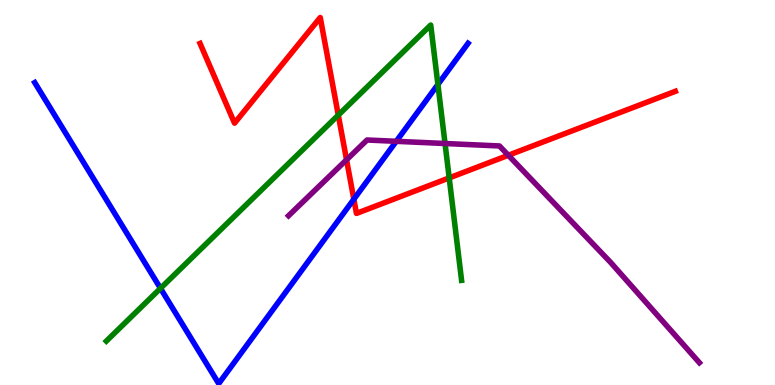[{'lines': ['blue', 'red'], 'intersections': [{'x': 4.57, 'y': 4.83}]}, {'lines': ['green', 'red'], 'intersections': [{'x': 4.36, 'y': 7.01}, {'x': 5.8, 'y': 5.38}]}, {'lines': ['purple', 'red'], 'intersections': [{'x': 4.47, 'y': 5.85}, {'x': 6.56, 'y': 5.97}]}, {'lines': ['blue', 'green'], 'intersections': [{'x': 2.07, 'y': 2.51}, {'x': 5.65, 'y': 7.81}]}, {'lines': ['blue', 'purple'], 'intersections': [{'x': 5.11, 'y': 6.33}]}, {'lines': ['green', 'purple'], 'intersections': [{'x': 5.74, 'y': 6.27}]}]